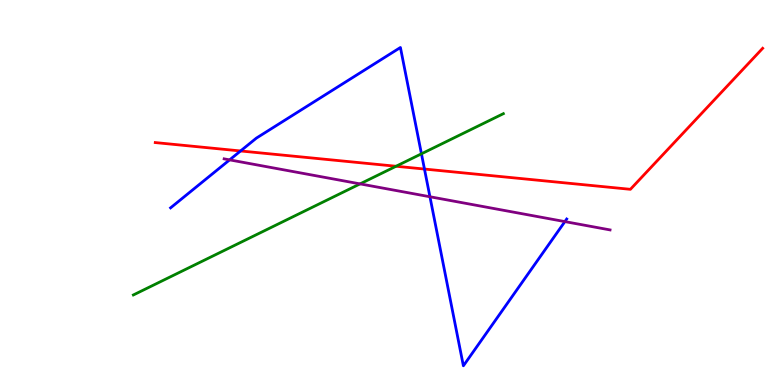[{'lines': ['blue', 'red'], 'intersections': [{'x': 3.1, 'y': 6.08}, {'x': 5.48, 'y': 5.61}]}, {'lines': ['green', 'red'], 'intersections': [{'x': 5.11, 'y': 5.68}]}, {'lines': ['purple', 'red'], 'intersections': []}, {'lines': ['blue', 'green'], 'intersections': [{'x': 5.44, 'y': 6.0}]}, {'lines': ['blue', 'purple'], 'intersections': [{'x': 2.96, 'y': 5.85}, {'x': 5.55, 'y': 4.89}, {'x': 7.29, 'y': 4.24}]}, {'lines': ['green', 'purple'], 'intersections': [{'x': 4.65, 'y': 5.22}]}]